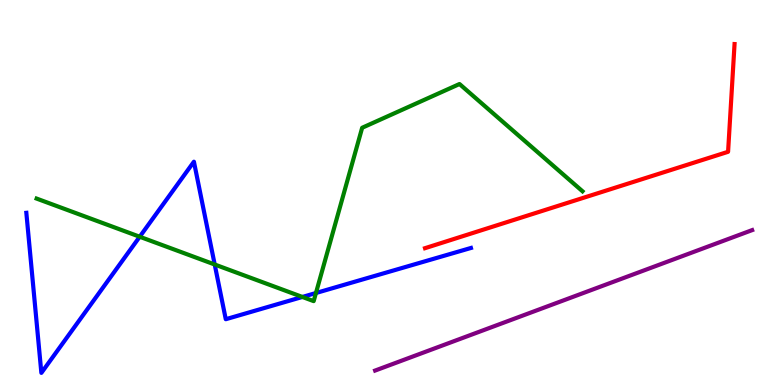[{'lines': ['blue', 'red'], 'intersections': []}, {'lines': ['green', 'red'], 'intersections': []}, {'lines': ['purple', 'red'], 'intersections': []}, {'lines': ['blue', 'green'], 'intersections': [{'x': 1.8, 'y': 3.85}, {'x': 2.77, 'y': 3.13}, {'x': 3.9, 'y': 2.29}, {'x': 4.08, 'y': 2.39}]}, {'lines': ['blue', 'purple'], 'intersections': []}, {'lines': ['green', 'purple'], 'intersections': []}]